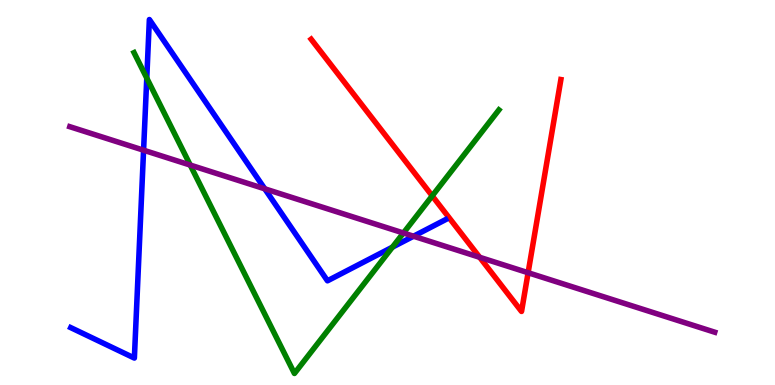[{'lines': ['blue', 'red'], 'intersections': []}, {'lines': ['green', 'red'], 'intersections': [{'x': 5.58, 'y': 4.91}]}, {'lines': ['purple', 'red'], 'intersections': [{'x': 6.19, 'y': 3.32}, {'x': 6.81, 'y': 2.92}]}, {'lines': ['blue', 'green'], 'intersections': [{'x': 1.89, 'y': 7.97}, {'x': 5.06, 'y': 3.58}]}, {'lines': ['blue', 'purple'], 'intersections': [{'x': 1.85, 'y': 6.1}, {'x': 3.42, 'y': 5.1}, {'x': 5.34, 'y': 3.86}]}, {'lines': ['green', 'purple'], 'intersections': [{'x': 2.45, 'y': 5.71}, {'x': 5.21, 'y': 3.95}]}]